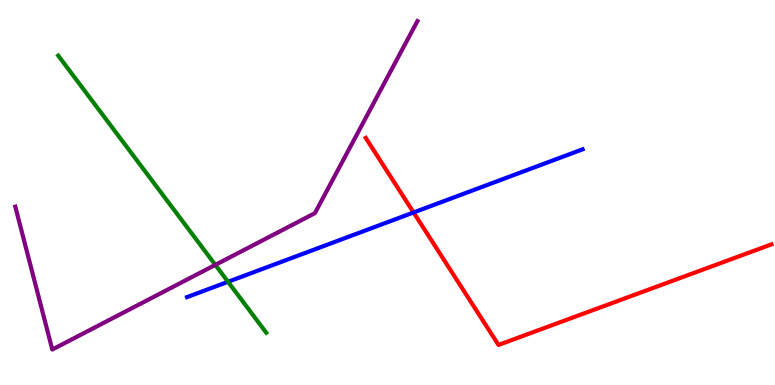[{'lines': ['blue', 'red'], 'intersections': [{'x': 5.34, 'y': 4.48}]}, {'lines': ['green', 'red'], 'intersections': []}, {'lines': ['purple', 'red'], 'intersections': []}, {'lines': ['blue', 'green'], 'intersections': [{'x': 2.94, 'y': 2.68}]}, {'lines': ['blue', 'purple'], 'intersections': []}, {'lines': ['green', 'purple'], 'intersections': [{'x': 2.78, 'y': 3.12}]}]